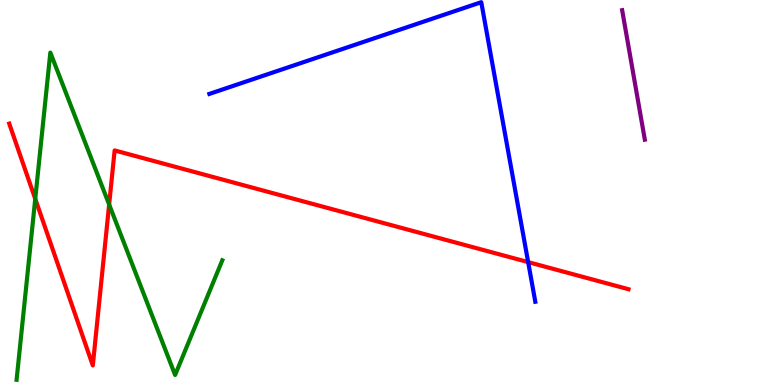[{'lines': ['blue', 'red'], 'intersections': [{'x': 6.81, 'y': 3.19}]}, {'lines': ['green', 'red'], 'intersections': [{'x': 0.455, 'y': 4.83}, {'x': 1.41, 'y': 4.69}]}, {'lines': ['purple', 'red'], 'intersections': []}, {'lines': ['blue', 'green'], 'intersections': []}, {'lines': ['blue', 'purple'], 'intersections': []}, {'lines': ['green', 'purple'], 'intersections': []}]